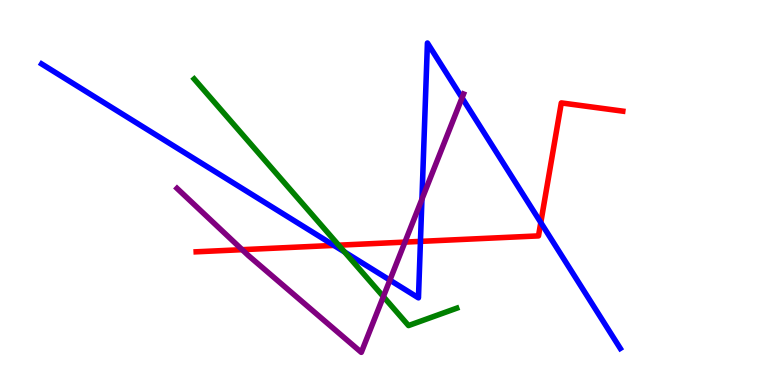[{'lines': ['blue', 'red'], 'intersections': [{'x': 4.31, 'y': 3.63}, {'x': 5.43, 'y': 3.73}, {'x': 6.98, 'y': 4.22}]}, {'lines': ['green', 'red'], 'intersections': [{'x': 4.37, 'y': 3.63}]}, {'lines': ['purple', 'red'], 'intersections': [{'x': 3.12, 'y': 3.51}, {'x': 5.23, 'y': 3.71}]}, {'lines': ['blue', 'green'], 'intersections': [{'x': 4.45, 'y': 3.45}]}, {'lines': ['blue', 'purple'], 'intersections': [{'x': 5.03, 'y': 2.72}, {'x': 5.44, 'y': 4.83}, {'x': 5.96, 'y': 7.46}]}, {'lines': ['green', 'purple'], 'intersections': [{'x': 4.95, 'y': 2.3}]}]